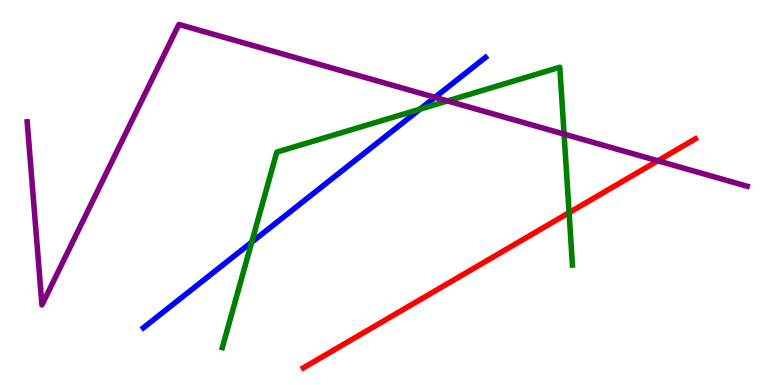[{'lines': ['blue', 'red'], 'intersections': []}, {'lines': ['green', 'red'], 'intersections': [{'x': 7.34, 'y': 4.48}]}, {'lines': ['purple', 'red'], 'intersections': [{'x': 8.49, 'y': 5.82}]}, {'lines': ['blue', 'green'], 'intersections': [{'x': 3.25, 'y': 3.71}, {'x': 5.42, 'y': 7.16}]}, {'lines': ['blue', 'purple'], 'intersections': [{'x': 5.61, 'y': 7.47}]}, {'lines': ['green', 'purple'], 'intersections': [{'x': 5.77, 'y': 7.38}, {'x': 7.28, 'y': 6.52}]}]